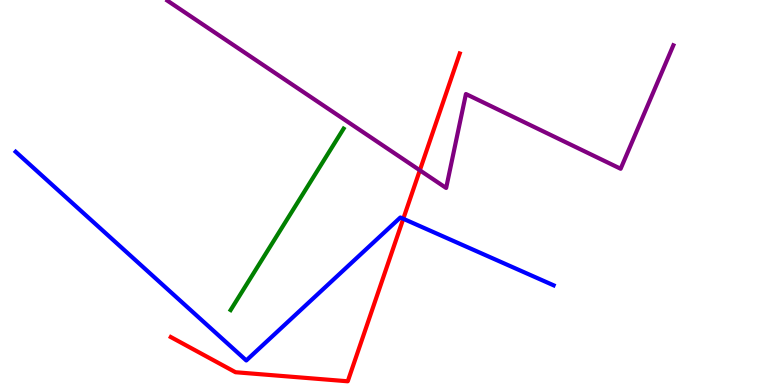[{'lines': ['blue', 'red'], 'intersections': [{'x': 5.2, 'y': 4.32}]}, {'lines': ['green', 'red'], 'intersections': []}, {'lines': ['purple', 'red'], 'intersections': [{'x': 5.42, 'y': 5.58}]}, {'lines': ['blue', 'green'], 'intersections': []}, {'lines': ['blue', 'purple'], 'intersections': []}, {'lines': ['green', 'purple'], 'intersections': []}]